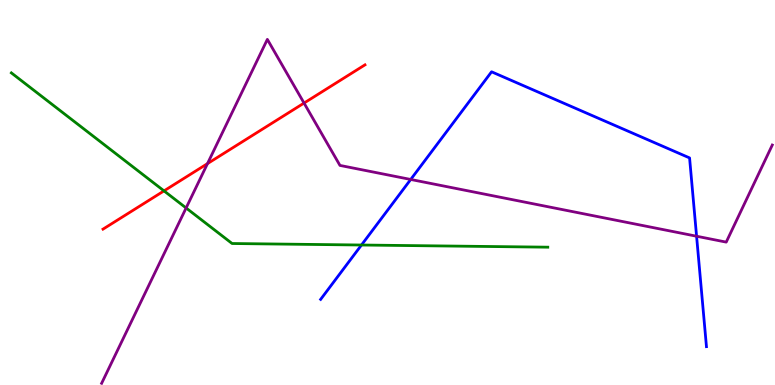[{'lines': ['blue', 'red'], 'intersections': []}, {'lines': ['green', 'red'], 'intersections': [{'x': 2.12, 'y': 5.04}]}, {'lines': ['purple', 'red'], 'intersections': [{'x': 2.68, 'y': 5.75}, {'x': 3.92, 'y': 7.32}]}, {'lines': ['blue', 'green'], 'intersections': [{'x': 4.66, 'y': 3.64}]}, {'lines': ['blue', 'purple'], 'intersections': [{'x': 5.3, 'y': 5.34}, {'x': 8.99, 'y': 3.86}]}, {'lines': ['green', 'purple'], 'intersections': [{'x': 2.4, 'y': 4.6}]}]